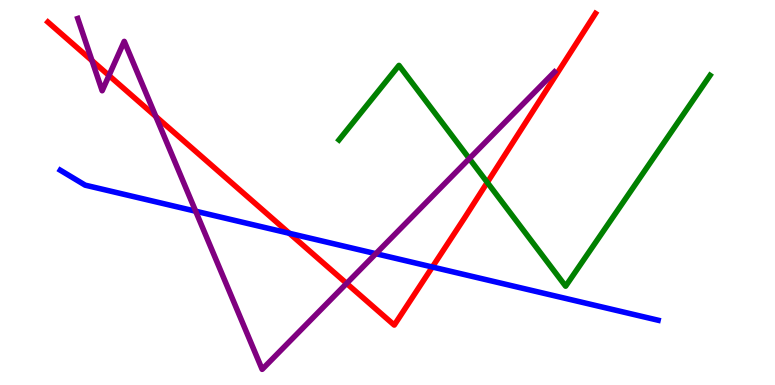[{'lines': ['blue', 'red'], 'intersections': [{'x': 3.73, 'y': 3.94}, {'x': 5.58, 'y': 3.06}]}, {'lines': ['green', 'red'], 'intersections': [{'x': 6.29, 'y': 5.26}]}, {'lines': ['purple', 'red'], 'intersections': [{'x': 1.19, 'y': 8.42}, {'x': 1.41, 'y': 8.04}, {'x': 2.01, 'y': 6.97}, {'x': 4.47, 'y': 2.64}]}, {'lines': ['blue', 'green'], 'intersections': []}, {'lines': ['blue', 'purple'], 'intersections': [{'x': 2.52, 'y': 4.51}, {'x': 4.85, 'y': 3.41}]}, {'lines': ['green', 'purple'], 'intersections': [{'x': 6.06, 'y': 5.88}]}]